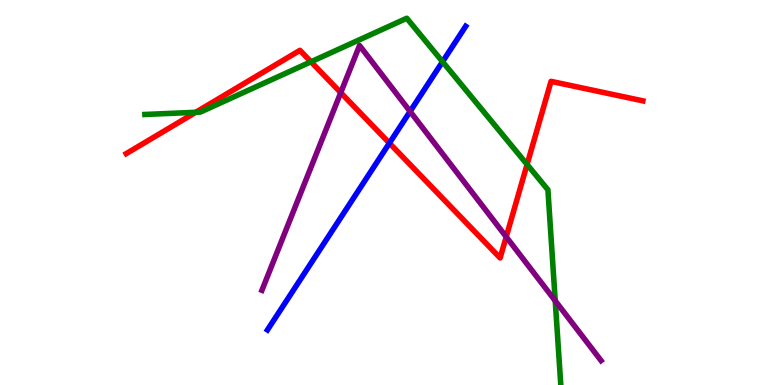[{'lines': ['blue', 'red'], 'intersections': [{'x': 5.02, 'y': 6.28}]}, {'lines': ['green', 'red'], 'intersections': [{'x': 2.53, 'y': 7.08}, {'x': 4.01, 'y': 8.39}, {'x': 6.8, 'y': 5.73}]}, {'lines': ['purple', 'red'], 'intersections': [{'x': 4.4, 'y': 7.59}, {'x': 6.53, 'y': 3.85}]}, {'lines': ['blue', 'green'], 'intersections': [{'x': 5.71, 'y': 8.4}]}, {'lines': ['blue', 'purple'], 'intersections': [{'x': 5.29, 'y': 7.11}]}, {'lines': ['green', 'purple'], 'intersections': [{'x': 7.16, 'y': 2.19}]}]